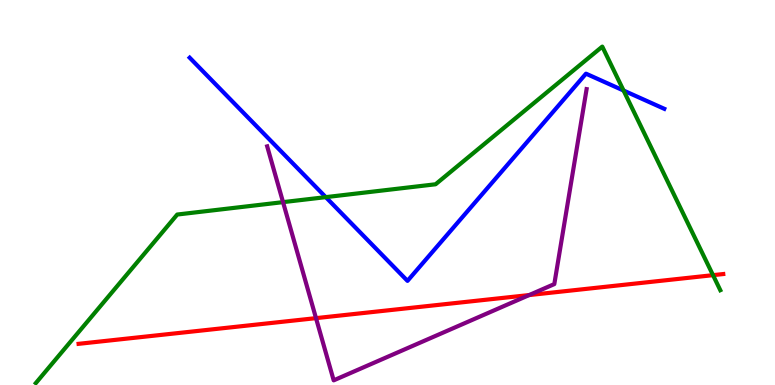[{'lines': ['blue', 'red'], 'intersections': []}, {'lines': ['green', 'red'], 'intersections': [{'x': 9.2, 'y': 2.85}]}, {'lines': ['purple', 'red'], 'intersections': [{'x': 4.08, 'y': 1.74}, {'x': 6.83, 'y': 2.34}]}, {'lines': ['blue', 'green'], 'intersections': [{'x': 4.2, 'y': 4.88}, {'x': 8.05, 'y': 7.65}]}, {'lines': ['blue', 'purple'], 'intersections': []}, {'lines': ['green', 'purple'], 'intersections': [{'x': 3.65, 'y': 4.75}]}]